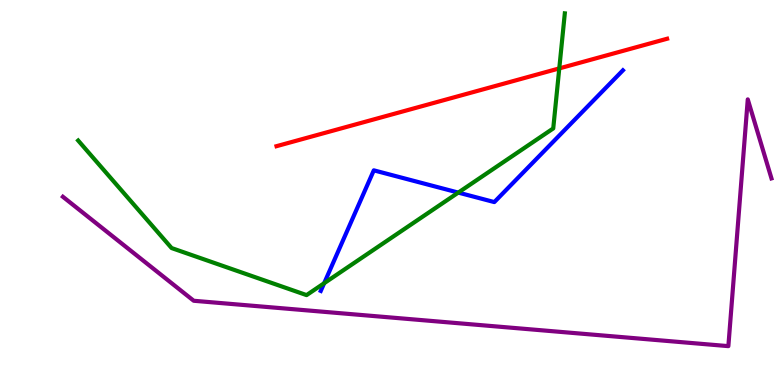[{'lines': ['blue', 'red'], 'intersections': []}, {'lines': ['green', 'red'], 'intersections': [{'x': 7.22, 'y': 8.22}]}, {'lines': ['purple', 'red'], 'intersections': []}, {'lines': ['blue', 'green'], 'intersections': [{'x': 4.18, 'y': 2.64}, {'x': 5.91, 'y': 5.0}]}, {'lines': ['blue', 'purple'], 'intersections': []}, {'lines': ['green', 'purple'], 'intersections': []}]